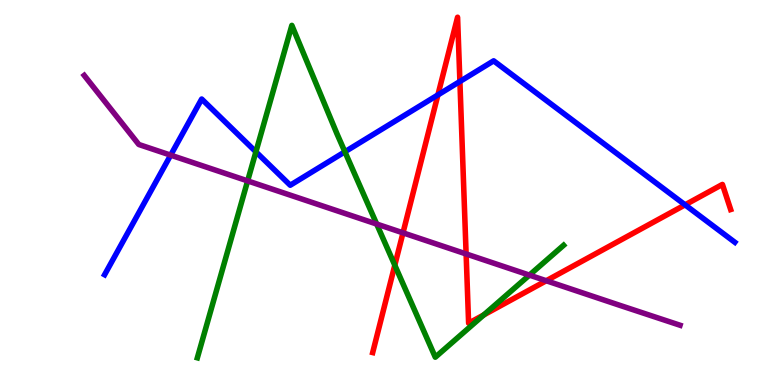[{'lines': ['blue', 'red'], 'intersections': [{'x': 5.65, 'y': 7.53}, {'x': 5.93, 'y': 7.88}, {'x': 8.84, 'y': 4.68}]}, {'lines': ['green', 'red'], 'intersections': [{'x': 5.09, 'y': 3.11}, {'x': 6.24, 'y': 1.82}]}, {'lines': ['purple', 'red'], 'intersections': [{'x': 5.2, 'y': 3.95}, {'x': 6.01, 'y': 3.4}, {'x': 7.05, 'y': 2.71}]}, {'lines': ['blue', 'green'], 'intersections': [{'x': 3.3, 'y': 6.06}, {'x': 4.45, 'y': 6.06}]}, {'lines': ['blue', 'purple'], 'intersections': [{'x': 2.2, 'y': 5.97}]}, {'lines': ['green', 'purple'], 'intersections': [{'x': 3.2, 'y': 5.3}, {'x': 4.86, 'y': 4.18}, {'x': 6.83, 'y': 2.85}]}]